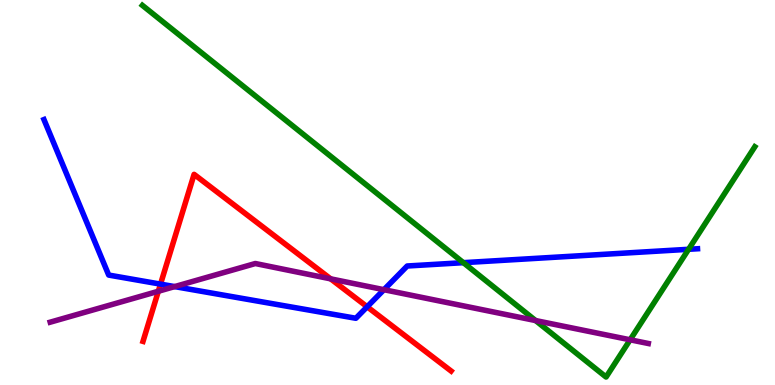[{'lines': ['blue', 'red'], 'intersections': [{'x': 2.07, 'y': 2.62}, {'x': 4.74, 'y': 2.03}]}, {'lines': ['green', 'red'], 'intersections': []}, {'lines': ['purple', 'red'], 'intersections': [{'x': 2.04, 'y': 2.43}, {'x': 4.27, 'y': 2.76}]}, {'lines': ['blue', 'green'], 'intersections': [{'x': 5.98, 'y': 3.18}, {'x': 8.89, 'y': 3.52}]}, {'lines': ['blue', 'purple'], 'intersections': [{'x': 2.25, 'y': 2.56}, {'x': 4.95, 'y': 2.48}]}, {'lines': ['green', 'purple'], 'intersections': [{'x': 6.91, 'y': 1.67}, {'x': 8.13, 'y': 1.17}]}]